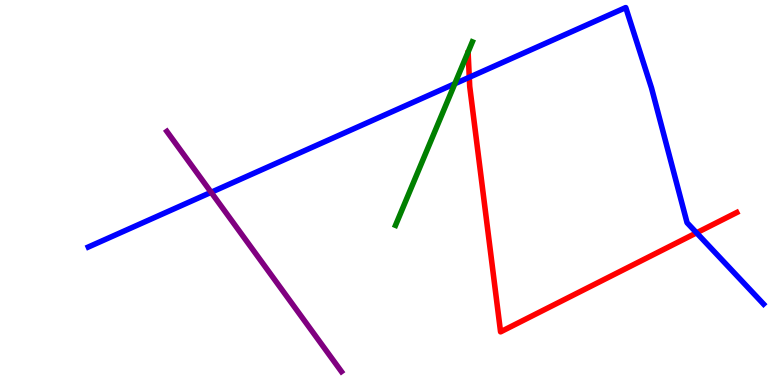[{'lines': ['blue', 'red'], 'intersections': [{'x': 6.06, 'y': 7.99}, {'x': 8.99, 'y': 3.95}]}, {'lines': ['green', 'red'], 'intersections': []}, {'lines': ['purple', 'red'], 'intersections': []}, {'lines': ['blue', 'green'], 'intersections': [{'x': 5.87, 'y': 7.83}]}, {'lines': ['blue', 'purple'], 'intersections': [{'x': 2.72, 'y': 5.01}]}, {'lines': ['green', 'purple'], 'intersections': []}]